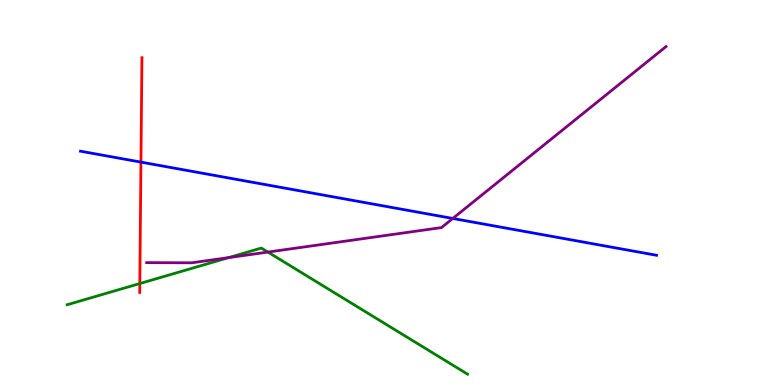[{'lines': ['blue', 'red'], 'intersections': [{'x': 1.82, 'y': 5.79}]}, {'lines': ['green', 'red'], 'intersections': [{'x': 1.8, 'y': 2.64}]}, {'lines': ['purple', 'red'], 'intersections': []}, {'lines': ['blue', 'green'], 'intersections': []}, {'lines': ['blue', 'purple'], 'intersections': [{'x': 5.84, 'y': 4.33}]}, {'lines': ['green', 'purple'], 'intersections': [{'x': 2.95, 'y': 3.31}, {'x': 3.46, 'y': 3.45}]}]